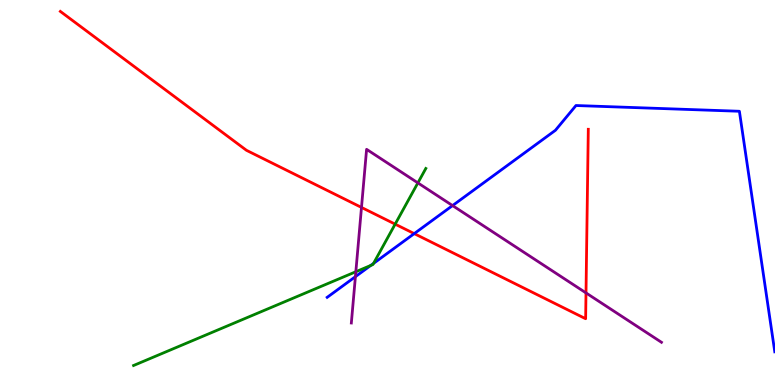[{'lines': ['blue', 'red'], 'intersections': [{'x': 5.34, 'y': 3.93}]}, {'lines': ['green', 'red'], 'intersections': [{'x': 5.1, 'y': 4.18}]}, {'lines': ['purple', 'red'], 'intersections': [{'x': 4.66, 'y': 4.61}, {'x': 7.56, 'y': 2.39}]}, {'lines': ['blue', 'green'], 'intersections': [{'x': 4.78, 'y': 3.11}, {'x': 4.82, 'y': 3.16}]}, {'lines': ['blue', 'purple'], 'intersections': [{'x': 4.59, 'y': 2.81}, {'x': 5.84, 'y': 4.66}]}, {'lines': ['green', 'purple'], 'intersections': [{'x': 4.59, 'y': 2.94}, {'x': 5.39, 'y': 5.25}]}]